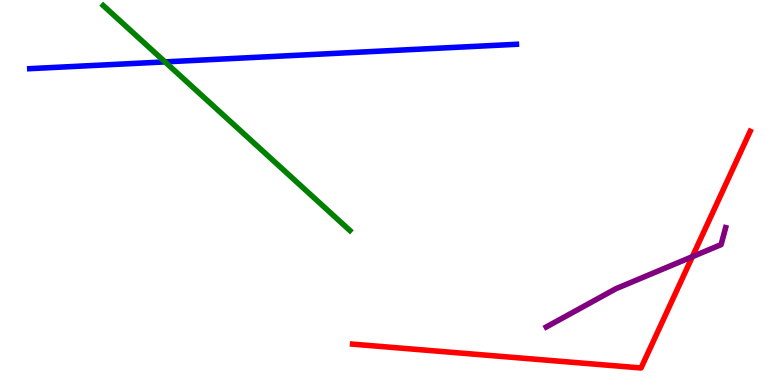[{'lines': ['blue', 'red'], 'intersections': []}, {'lines': ['green', 'red'], 'intersections': []}, {'lines': ['purple', 'red'], 'intersections': [{'x': 8.93, 'y': 3.33}]}, {'lines': ['blue', 'green'], 'intersections': [{'x': 2.13, 'y': 8.39}]}, {'lines': ['blue', 'purple'], 'intersections': []}, {'lines': ['green', 'purple'], 'intersections': []}]